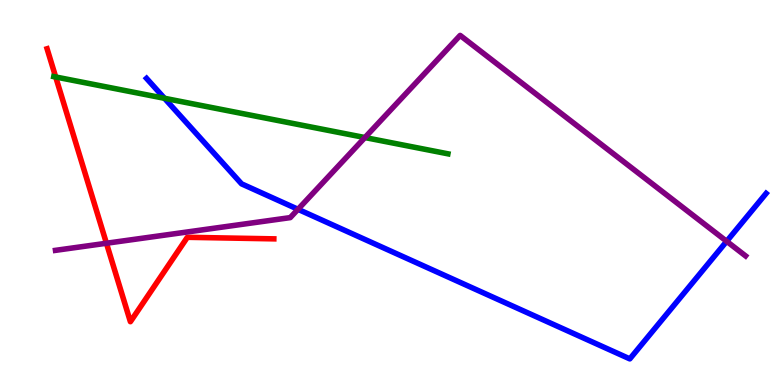[{'lines': ['blue', 'red'], 'intersections': []}, {'lines': ['green', 'red'], 'intersections': [{'x': 0.719, 'y': 8.0}]}, {'lines': ['purple', 'red'], 'intersections': [{'x': 1.37, 'y': 3.68}]}, {'lines': ['blue', 'green'], 'intersections': [{'x': 2.12, 'y': 7.45}]}, {'lines': ['blue', 'purple'], 'intersections': [{'x': 3.85, 'y': 4.56}, {'x': 9.38, 'y': 3.73}]}, {'lines': ['green', 'purple'], 'intersections': [{'x': 4.71, 'y': 6.43}]}]